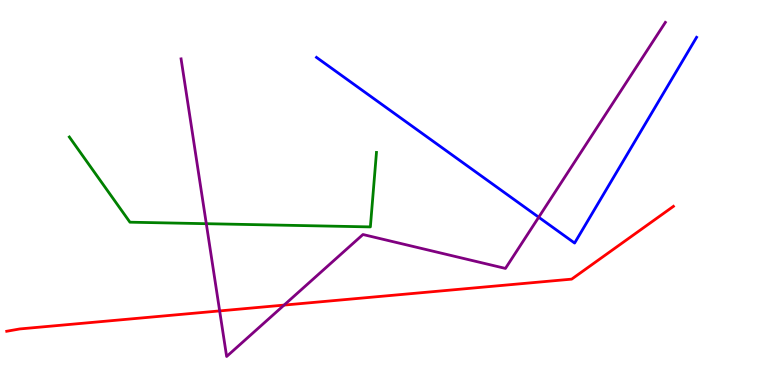[{'lines': ['blue', 'red'], 'intersections': []}, {'lines': ['green', 'red'], 'intersections': []}, {'lines': ['purple', 'red'], 'intersections': [{'x': 2.83, 'y': 1.92}, {'x': 3.67, 'y': 2.08}]}, {'lines': ['blue', 'green'], 'intersections': []}, {'lines': ['blue', 'purple'], 'intersections': [{'x': 6.95, 'y': 4.36}]}, {'lines': ['green', 'purple'], 'intersections': [{'x': 2.66, 'y': 4.19}]}]